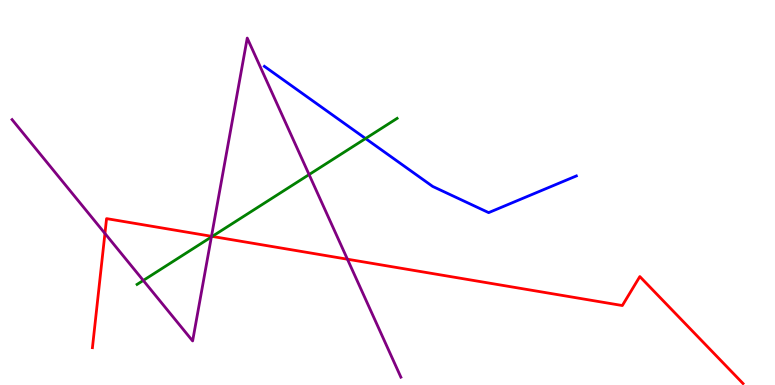[{'lines': ['blue', 'red'], 'intersections': []}, {'lines': ['green', 'red'], 'intersections': [{'x': 2.74, 'y': 3.86}]}, {'lines': ['purple', 'red'], 'intersections': [{'x': 1.35, 'y': 3.94}, {'x': 2.73, 'y': 3.86}, {'x': 4.48, 'y': 3.27}]}, {'lines': ['blue', 'green'], 'intersections': [{'x': 4.72, 'y': 6.4}]}, {'lines': ['blue', 'purple'], 'intersections': []}, {'lines': ['green', 'purple'], 'intersections': [{'x': 1.85, 'y': 2.72}, {'x': 2.73, 'y': 3.85}, {'x': 3.99, 'y': 5.47}]}]